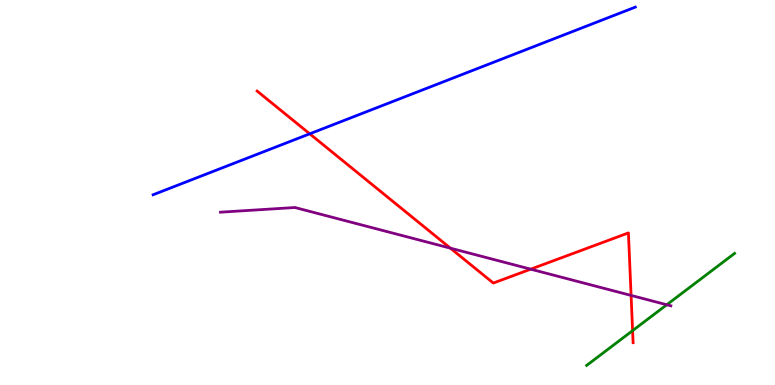[{'lines': ['blue', 'red'], 'intersections': [{'x': 4.0, 'y': 6.52}]}, {'lines': ['green', 'red'], 'intersections': [{'x': 8.16, 'y': 1.41}]}, {'lines': ['purple', 'red'], 'intersections': [{'x': 5.81, 'y': 3.55}, {'x': 6.85, 'y': 3.01}, {'x': 8.14, 'y': 2.33}]}, {'lines': ['blue', 'green'], 'intersections': []}, {'lines': ['blue', 'purple'], 'intersections': []}, {'lines': ['green', 'purple'], 'intersections': [{'x': 8.6, 'y': 2.08}]}]